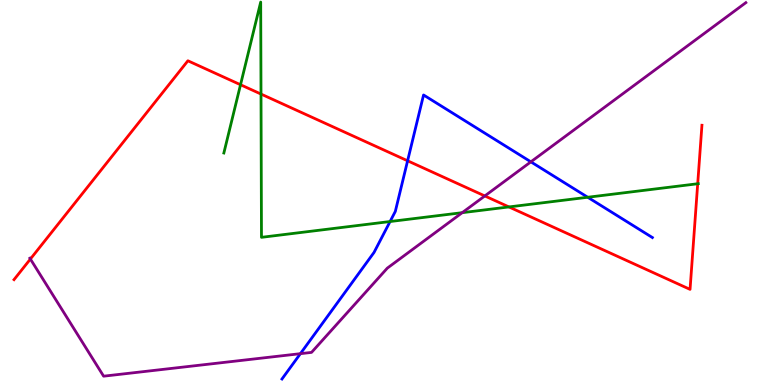[{'lines': ['blue', 'red'], 'intersections': [{'x': 5.26, 'y': 5.82}]}, {'lines': ['green', 'red'], 'intersections': [{'x': 3.1, 'y': 7.8}, {'x': 3.37, 'y': 7.56}, {'x': 6.57, 'y': 4.63}, {'x': 9.0, 'y': 5.23}]}, {'lines': ['purple', 'red'], 'intersections': [{'x': 0.392, 'y': 3.27}, {'x': 6.26, 'y': 4.91}]}, {'lines': ['blue', 'green'], 'intersections': [{'x': 5.03, 'y': 4.25}, {'x': 7.58, 'y': 4.88}]}, {'lines': ['blue', 'purple'], 'intersections': [{'x': 3.88, 'y': 0.814}, {'x': 6.85, 'y': 5.8}]}, {'lines': ['green', 'purple'], 'intersections': [{'x': 5.96, 'y': 4.48}]}]